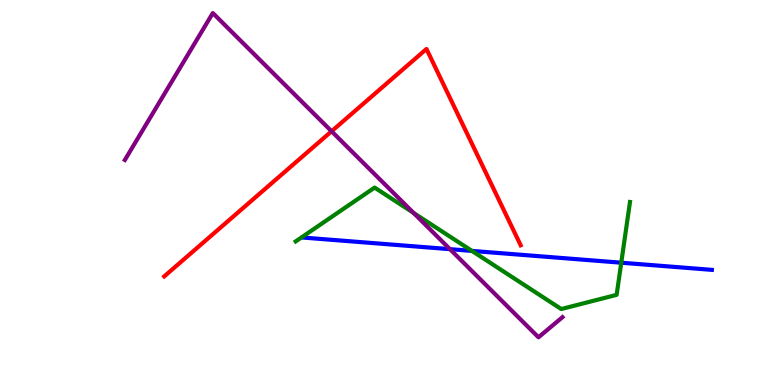[{'lines': ['blue', 'red'], 'intersections': []}, {'lines': ['green', 'red'], 'intersections': []}, {'lines': ['purple', 'red'], 'intersections': [{'x': 4.28, 'y': 6.59}]}, {'lines': ['blue', 'green'], 'intersections': [{'x': 6.09, 'y': 3.48}, {'x': 8.02, 'y': 3.18}]}, {'lines': ['blue', 'purple'], 'intersections': [{'x': 5.81, 'y': 3.53}]}, {'lines': ['green', 'purple'], 'intersections': [{'x': 5.34, 'y': 4.47}]}]